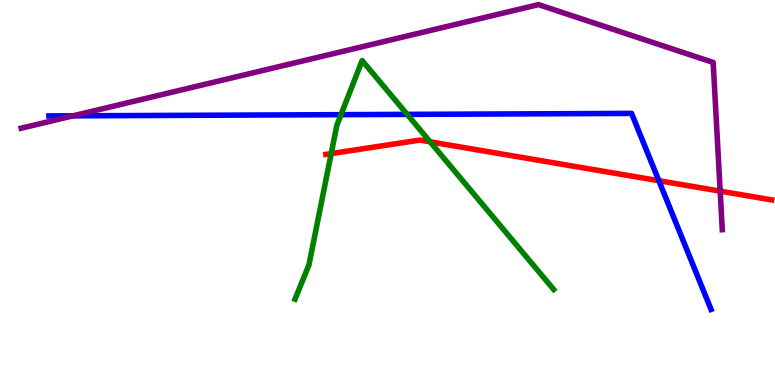[{'lines': ['blue', 'red'], 'intersections': [{'x': 8.5, 'y': 5.31}]}, {'lines': ['green', 'red'], 'intersections': [{'x': 4.27, 'y': 6.01}, {'x': 5.55, 'y': 6.32}]}, {'lines': ['purple', 'red'], 'intersections': [{'x': 9.29, 'y': 5.04}]}, {'lines': ['blue', 'green'], 'intersections': [{'x': 4.4, 'y': 7.02}, {'x': 5.25, 'y': 7.03}]}, {'lines': ['blue', 'purple'], 'intersections': [{'x': 0.943, 'y': 6.99}]}, {'lines': ['green', 'purple'], 'intersections': []}]